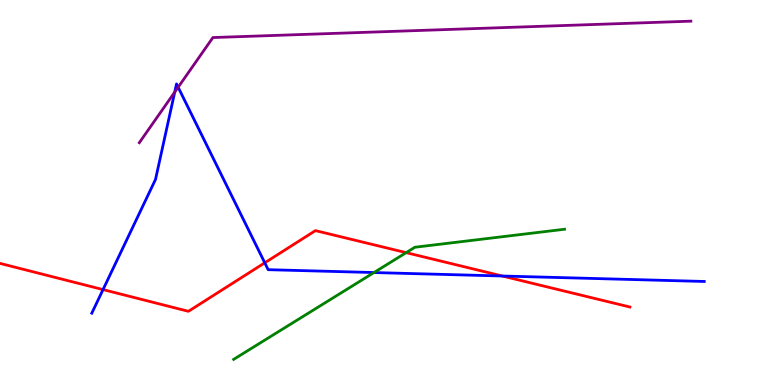[{'lines': ['blue', 'red'], 'intersections': [{'x': 1.33, 'y': 2.48}, {'x': 3.42, 'y': 3.17}, {'x': 6.48, 'y': 2.83}]}, {'lines': ['green', 'red'], 'intersections': [{'x': 5.24, 'y': 3.44}]}, {'lines': ['purple', 'red'], 'intersections': []}, {'lines': ['blue', 'green'], 'intersections': [{'x': 4.83, 'y': 2.92}]}, {'lines': ['blue', 'purple'], 'intersections': [{'x': 2.25, 'y': 7.61}, {'x': 2.3, 'y': 7.73}]}, {'lines': ['green', 'purple'], 'intersections': []}]